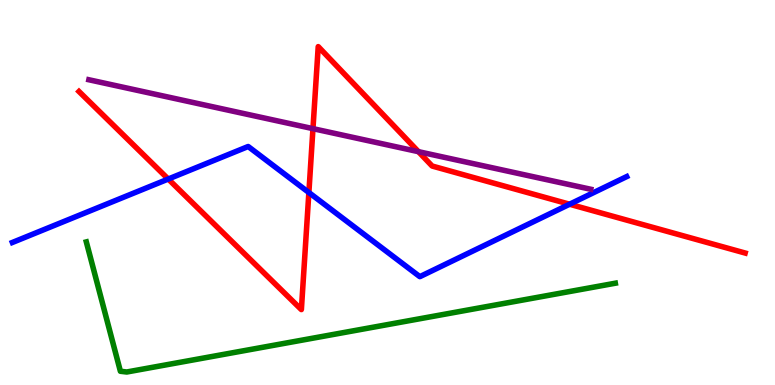[{'lines': ['blue', 'red'], 'intersections': [{'x': 2.17, 'y': 5.35}, {'x': 3.99, 'y': 5.0}, {'x': 7.35, 'y': 4.7}]}, {'lines': ['green', 'red'], 'intersections': []}, {'lines': ['purple', 'red'], 'intersections': [{'x': 4.04, 'y': 6.66}, {'x': 5.4, 'y': 6.06}]}, {'lines': ['blue', 'green'], 'intersections': []}, {'lines': ['blue', 'purple'], 'intersections': []}, {'lines': ['green', 'purple'], 'intersections': []}]